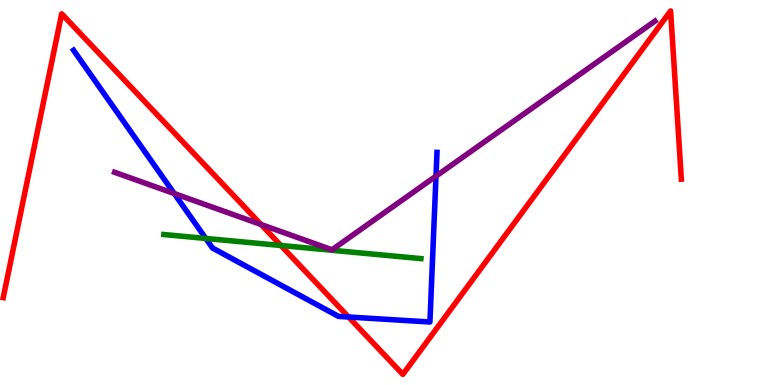[{'lines': ['blue', 'red'], 'intersections': [{'x': 4.5, 'y': 1.77}]}, {'lines': ['green', 'red'], 'intersections': [{'x': 3.62, 'y': 3.62}]}, {'lines': ['purple', 'red'], 'intersections': [{'x': 3.37, 'y': 4.17}]}, {'lines': ['blue', 'green'], 'intersections': [{'x': 2.66, 'y': 3.81}]}, {'lines': ['blue', 'purple'], 'intersections': [{'x': 2.25, 'y': 4.97}, {'x': 5.63, 'y': 5.42}]}, {'lines': ['green', 'purple'], 'intersections': []}]